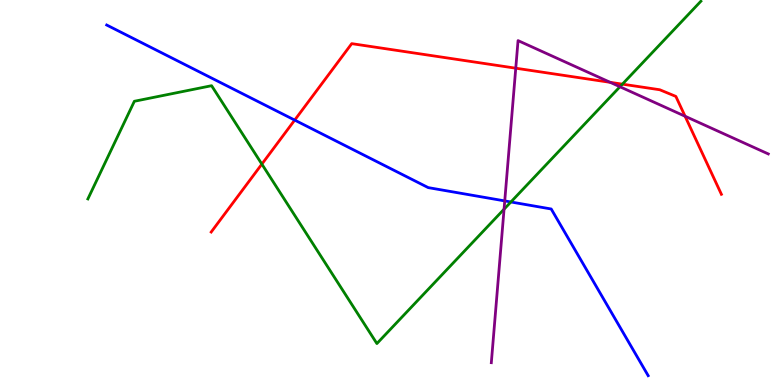[{'lines': ['blue', 'red'], 'intersections': [{'x': 3.8, 'y': 6.88}]}, {'lines': ['green', 'red'], 'intersections': [{'x': 3.38, 'y': 5.74}, {'x': 8.03, 'y': 7.81}]}, {'lines': ['purple', 'red'], 'intersections': [{'x': 6.65, 'y': 8.23}, {'x': 7.87, 'y': 7.86}, {'x': 8.84, 'y': 6.98}]}, {'lines': ['blue', 'green'], 'intersections': [{'x': 6.59, 'y': 4.75}]}, {'lines': ['blue', 'purple'], 'intersections': [{'x': 6.51, 'y': 4.78}]}, {'lines': ['green', 'purple'], 'intersections': [{'x': 6.5, 'y': 4.57}, {'x': 8.0, 'y': 7.75}]}]